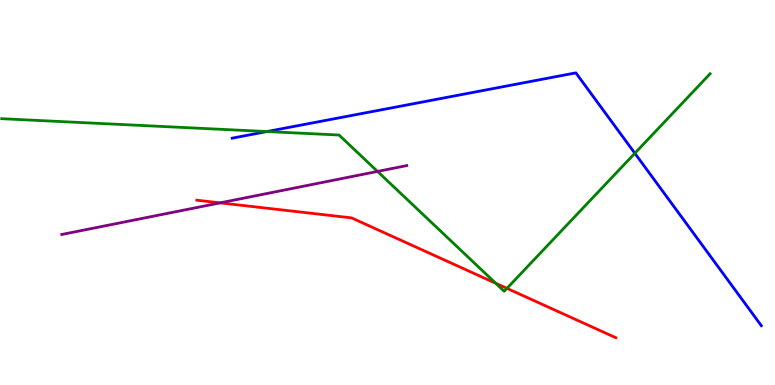[{'lines': ['blue', 'red'], 'intersections': []}, {'lines': ['green', 'red'], 'intersections': [{'x': 6.4, 'y': 2.64}, {'x': 6.54, 'y': 2.51}]}, {'lines': ['purple', 'red'], 'intersections': [{'x': 2.84, 'y': 4.73}]}, {'lines': ['blue', 'green'], 'intersections': [{'x': 3.45, 'y': 6.58}, {'x': 8.19, 'y': 6.02}]}, {'lines': ['blue', 'purple'], 'intersections': []}, {'lines': ['green', 'purple'], 'intersections': [{'x': 4.87, 'y': 5.55}]}]